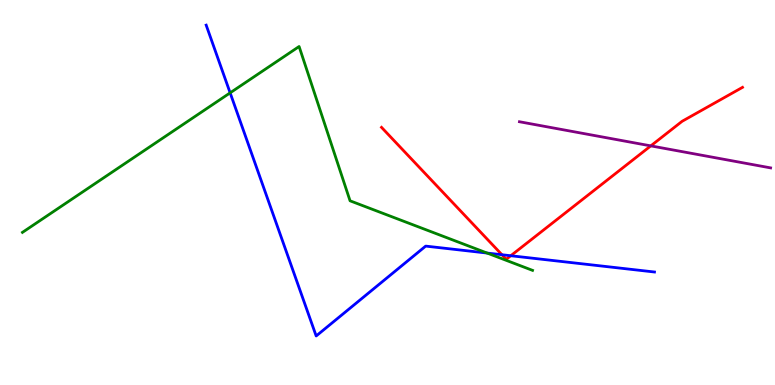[{'lines': ['blue', 'red'], 'intersections': [{'x': 6.48, 'y': 3.38}, {'x': 6.59, 'y': 3.36}]}, {'lines': ['green', 'red'], 'intersections': []}, {'lines': ['purple', 'red'], 'intersections': [{'x': 8.4, 'y': 6.21}]}, {'lines': ['blue', 'green'], 'intersections': [{'x': 2.97, 'y': 7.59}, {'x': 6.29, 'y': 3.43}]}, {'lines': ['blue', 'purple'], 'intersections': []}, {'lines': ['green', 'purple'], 'intersections': []}]